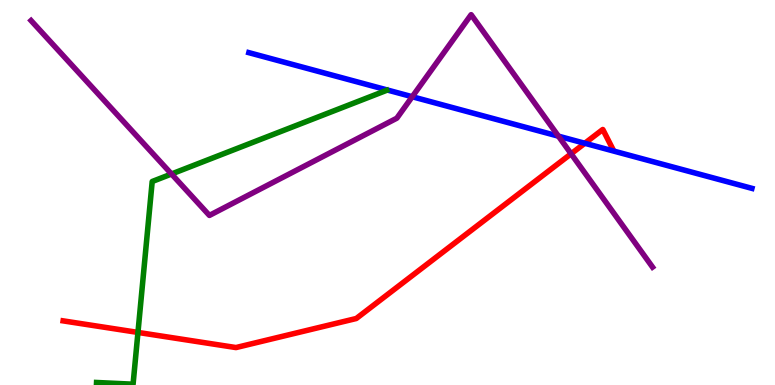[{'lines': ['blue', 'red'], 'intersections': [{'x': 7.55, 'y': 6.28}]}, {'lines': ['green', 'red'], 'intersections': [{'x': 1.78, 'y': 1.37}]}, {'lines': ['purple', 'red'], 'intersections': [{'x': 7.37, 'y': 6.01}]}, {'lines': ['blue', 'green'], 'intersections': []}, {'lines': ['blue', 'purple'], 'intersections': [{'x': 5.32, 'y': 7.49}, {'x': 7.21, 'y': 6.46}]}, {'lines': ['green', 'purple'], 'intersections': [{'x': 2.21, 'y': 5.48}]}]